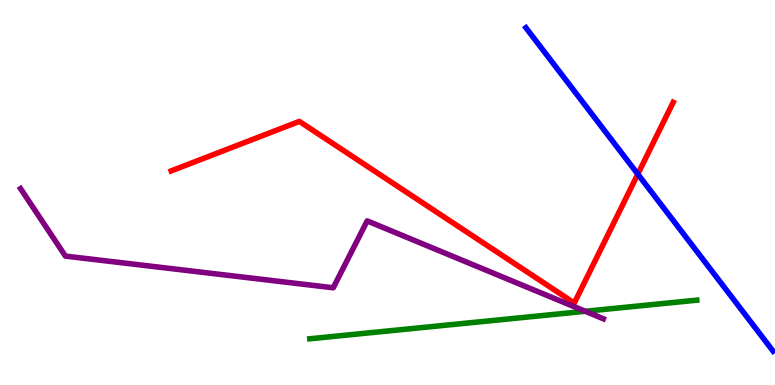[{'lines': ['blue', 'red'], 'intersections': [{'x': 8.23, 'y': 5.48}]}, {'lines': ['green', 'red'], 'intersections': []}, {'lines': ['purple', 'red'], 'intersections': []}, {'lines': ['blue', 'green'], 'intersections': []}, {'lines': ['blue', 'purple'], 'intersections': []}, {'lines': ['green', 'purple'], 'intersections': [{'x': 7.55, 'y': 1.91}]}]